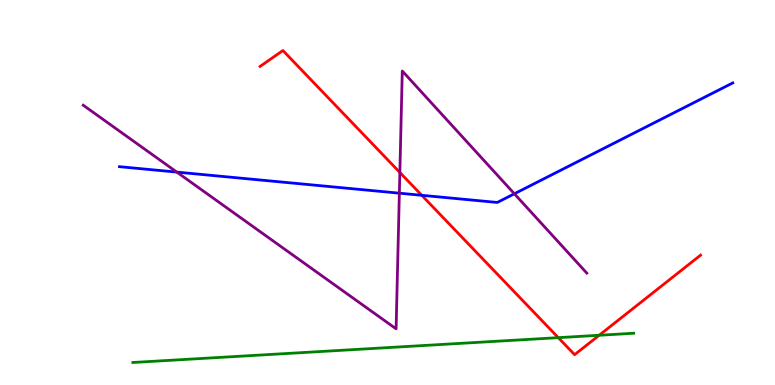[{'lines': ['blue', 'red'], 'intersections': [{'x': 5.44, 'y': 4.93}]}, {'lines': ['green', 'red'], 'intersections': [{'x': 7.2, 'y': 1.23}, {'x': 7.73, 'y': 1.29}]}, {'lines': ['purple', 'red'], 'intersections': [{'x': 5.16, 'y': 5.52}]}, {'lines': ['blue', 'green'], 'intersections': []}, {'lines': ['blue', 'purple'], 'intersections': [{'x': 2.28, 'y': 5.53}, {'x': 5.15, 'y': 4.98}, {'x': 6.64, 'y': 4.97}]}, {'lines': ['green', 'purple'], 'intersections': []}]